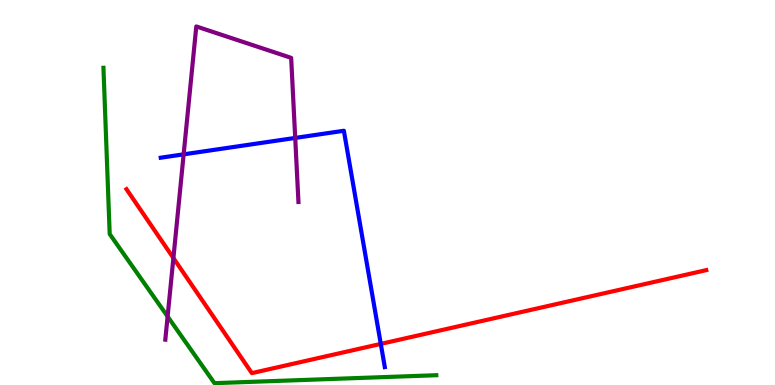[{'lines': ['blue', 'red'], 'intersections': [{'x': 4.91, 'y': 1.07}]}, {'lines': ['green', 'red'], 'intersections': []}, {'lines': ['purple', 'red'], 'intersections': [{'x': 2.24, 'y': 3.3}]}, {'lines': ['blue', 'green'], 'intersections': []}, {'lines': ['blue', 'purple'], 'intersections': [{'x': 2.37, 'y': 5.99}, {'x': 3.81, 'y': 6.42}]}, {'lines': ['green', 'purple'], 'intersections': [{'x': 2.16, 'y': 1.78}]}]